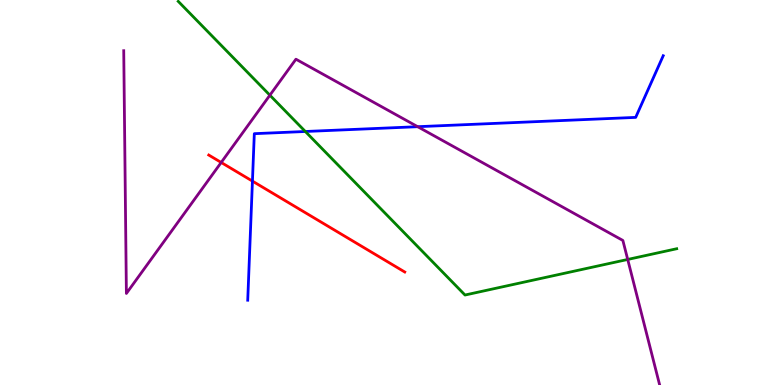[{'lines': ['blue', 'red'], 'intersections': [{'x': 3.26, 'y': 5.3}]}, {'lines': ['green', 'red'], 'intersections': []}, {'lines': ['purple', 'red'], 'intersections': [{'x': 2.85, 'y': 5.78}]}, {'lines': ['blue', 'green'], 'intersections': [{'x': 3.94, 'y': 6.58}]}, {'lines': ['blue', 'purple'], 'intersections': [{'x': 5.39, 'y': 6.71}]}, {'lines': ['green', 'purple'], 'intersections': [{'x': 3.48, 'y': 7.53}, {'x': 8.1, 'y': 3.26}]}]